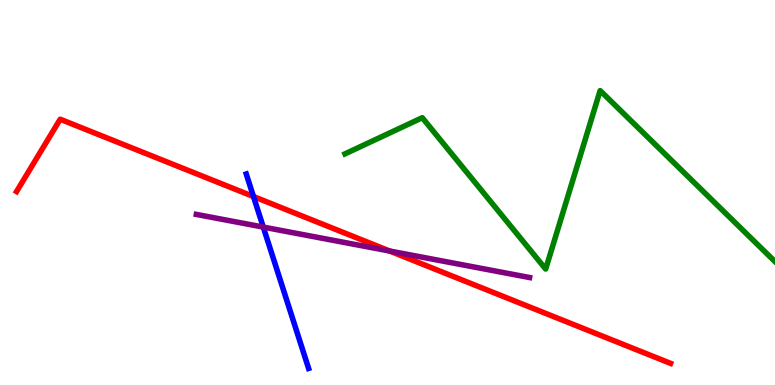[{'lines': ['blue', 'red'], 'intersections': [{'x': 3.27, 'y': 4.9}]}, {'lines': ['green', 'red'], 'intersections': []}, {'lines': ['purple', 'red'], 'intersections': [{'x': 5.03, 'y': 3.48}]}, {'lines': ['blue', 'green'], 'intersections': []}, {'lines': ['blue', 'purple'], 'intersections': [{'x': 3.4, 'y': 4.1}]}, {'lines': ['green', 'purple'], 'intersections': []}]